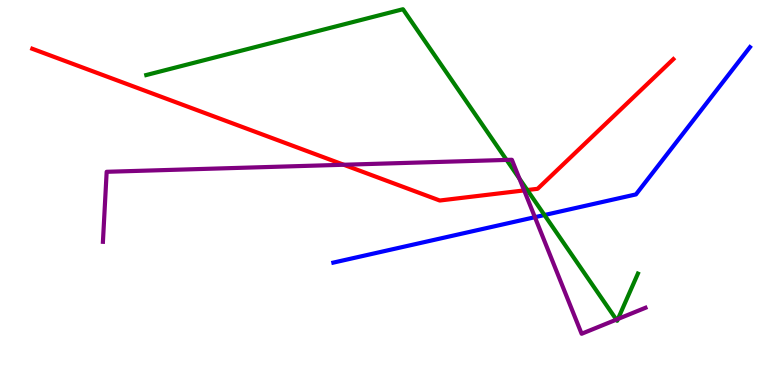[{'lines': ['blue', 'red'], 'intersections': []}, {'lines': ['green', 'red'], 'intersections': [{'x': 6.8, 'y': 5.06}]}, {'lines': ['purple', 'red'], 'intersections': [{'x': 4.44, 'y': 5.72}, {'x': 6.76, 'y': 5.05}]}, {'lines': ['blue', 'green'], 'intersections': [{'x': 7.03, 'y': 4.41}]}, {'lines': ['blue', 'purple'], 'intersections': [{'x': 6.9, 'y': 4.36}]}, {'lines': ['green', 'purple'], 'intersections': [{'x': 6.54, 'y': 5.85}, {'x': 6.7, 'y': 5.36}, {'x': 7.95, 'y': 1.7}, {'x': 7.97, 'y': 1.71}]}]